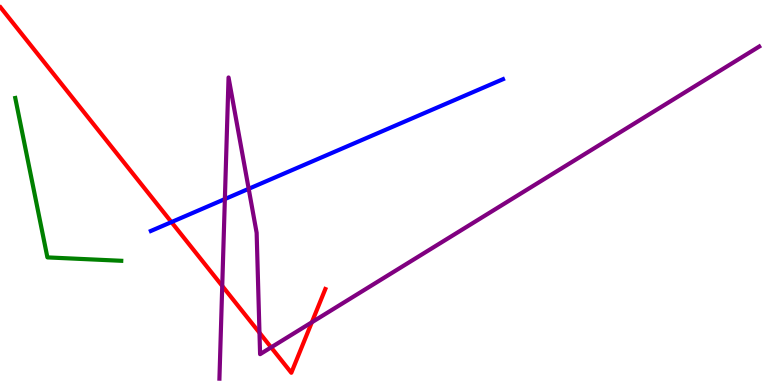[{'lines': ['blue', 'red'], 'intersections': [{'x': 2.21, 'y': 4.23}]}, {'lines': ['green', 'red'], 'intersections': []}, {'lines': ['purple', 'red'], 'intersections': [{'x': 2.87, 'y': 2.57}, {'x': 3.35, 'y': 1.36}, {'x': 3.5, 'y': 0.977}, {'x': 4.02, 'y': 1.63}]}, {'lines': ['blue', 'green'], 'intersections': []}, {'lines': ['blue', 'purple'], 'intersections': [{'x': 2.9, 'y': 4.83}, {'x': 3.21, 'y': 5.1}]}, {'lines': ['green', 'purple'], 'intersections': []}]